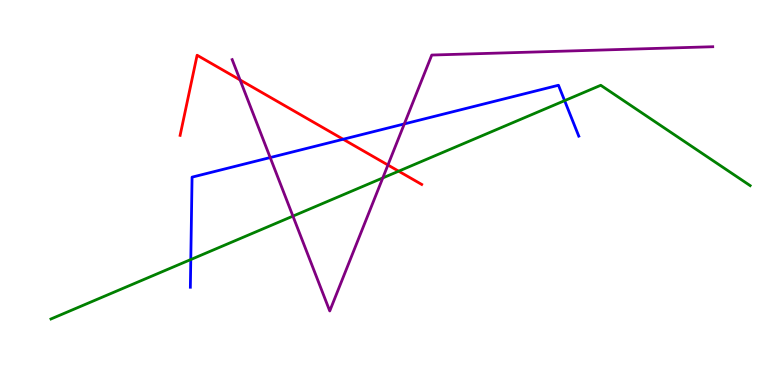[{'lines': ['blue', 'red'], 'intersections': [{'x': 4.43, 'y': 6.38}]}, {'lines': ['green', 'red'], 'intersections': [{'x': 5.14, 'y': 5.55}]}, {'lines': ['purple', 'red'], 'intersections': [{'x': 3.1, 'y': 7.92}, {'x': 5.01, 'y': 5.71}]}, {'lines': ['blue', 'green'], 'intersections': [{'x': 2.46, 'y': 3.26}, {'x': 7.29, 'y': 7.39}]}, {'lines': ['blue', 'purple'], 'intersections': [{'x': 3.49, 'y': 5.91}, {'x': 5.22, 'y': 6.78}]}, {'lines': ['green', 'purple'], 'intersections': [{'x': 3.78, 'y': 4.39}, {'x': 4.94, 'y': 5.38}]}]